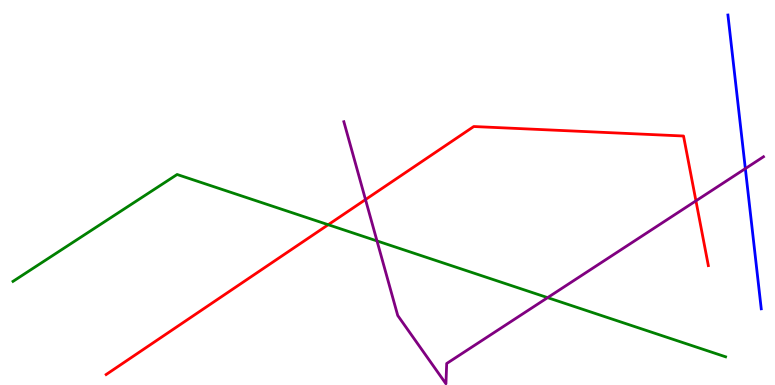[{'lines': ['blue', 'red'], 'intersections': []}, {'lines': ['green', 'red'], 'intersections': [{'x': 4.24, 'y': 4.16}]}, {'lines': ['purple', 'red'], 'intersections': [{'x': 4.72, 'y': 4.82}, {'x': 8.98, 'y': 4.78}]}, {'lines': ['blue', 'green'], 'intersections': []}, {'lines': ['blue', 'purple'], 'intersections': [{'x': 9.62, 'y': 5.62}]}, {'lines': ['green', 'purple'], 'intersections': [{'x': 4.86, 'y': 3.74}, {'x': 7.07, 'y': 2.27}]}]